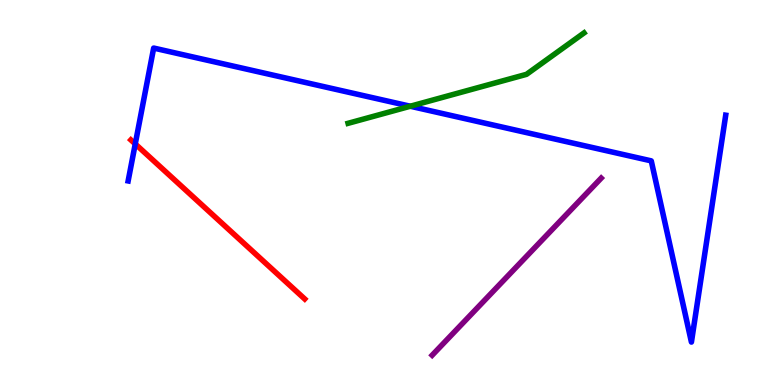[{'lines': ['blue', 'red'], 'intersections': [{'x': 1.75, 'y': 6.26}]}, {'lines': ['green', 'red'], 'intersections': []}, {'lines': ['purple', 'red'], 'intersections': []}, {'lines': ['blue', 'green'], 'intersections': [{'x': 5.29, 'y': 7.24}]}, {'lines': ['blue', 'purple'], 'intersections': []}, {'lines': ['green', 'purple'], 'intersections': []}]